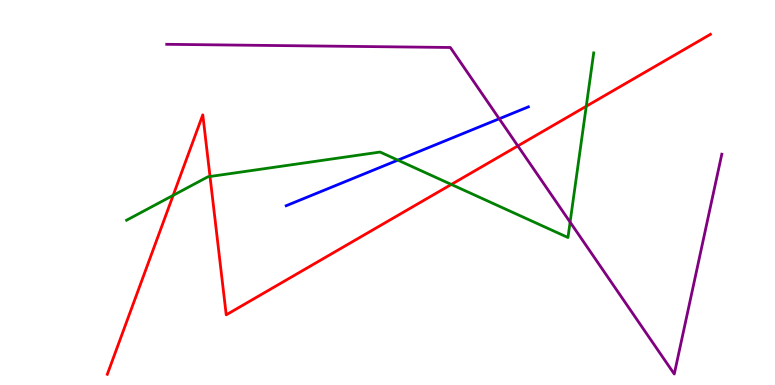[{'lines': ['blue', 'red'], 'intersections': []}, {'lines': ['green', 'red'], 'intersections': [{'x': 2.23, 'y': 4.93}, {'x': 2.71, 'y': 5.42}, {'x': 5.82, 'y': 5.21}, {'x': 7.56, 'y': 7.24}]}, {'lines': ['purple', 'red'], 'intersections': [{'x': 6.68, 'y': 6.21}]}, {'lines': ['blue', 'green'], 'intersections': [{'x': 5.13, 'y': 5.84}]}, {'lines': ['blue', 'purple'], 'intersections': [{'x': 6.44, 'y': 6.92}]}, {'lines': ['green', 'purple'], 'intersections': [{'x': 7.36, 'y': 4.23}]}]